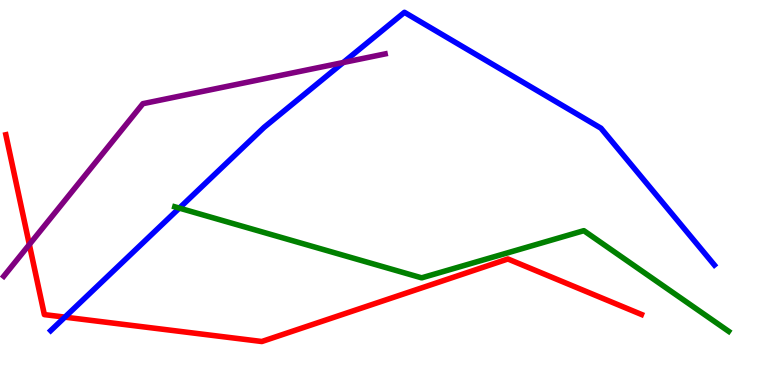[{'lines': ['blue', 'red'], 'intersections': [{'x': 0.837, 'y': 1.76}]}, {'lines': ['green', 'red'], 'intersections': []}, {'lines': ['purple', 'red'], 'intersections': [{'x': 0.379, 'y': 3.65}]}, {'lines': ['blue', 'green'], 'intersections': [{'x': 2.31, 'y': 4.59}]}, {'lines': ['blue', 'purple'], 'intersections': [{'x': 4.43, 'y': 8.38}]}, {'lines': ['green', 'purple'], 'intersections': []}]